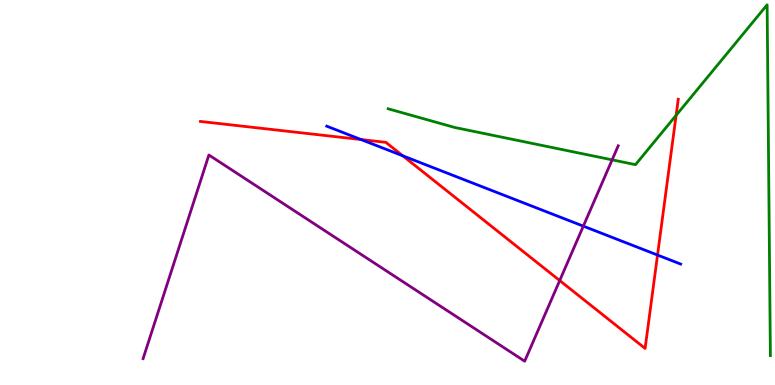[{'lines': ['blue', 'red'], 'intersections': [{'x': 4.66, 'y': 6.38}, {'x': 5.2, 'y': 5.95}, {'x': 8.48, 'y': 3.38}]}, {'lines': ['green', 'red'], 'intersections': [{'x': 8.72, 'y': 7.0}]}, {'lines': ['purple', 'red'], 'intersections': [{'x': 7.22, 'y': 2.71}]}, {'lines': ['blue', 'green'], 'intersections': []}, {'lines': ['blue', 'purple'], 'intersections': [{'x': 7.53, 'y': 4.13}]}, {'lines': ['green', 'purple'], 'intersections': [{'x': 7.9, 'y': 5.85}]}]